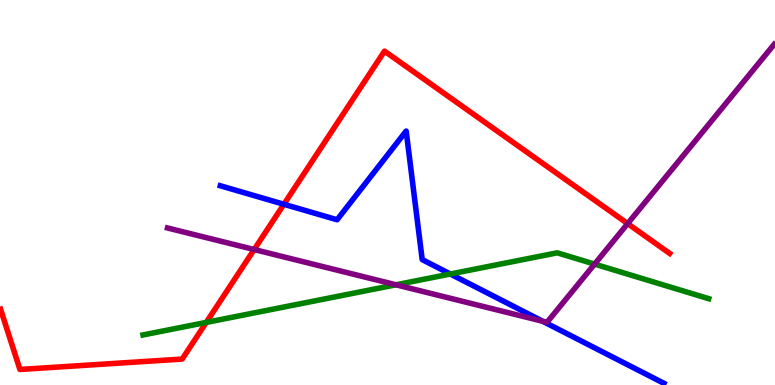[{'lines': ['blue', 'red'], 'intersections': [{'x': 3.66, 'y': 4.69}]}, {'lines': ['green', 'red'], 'intersections': [{'x': 2.66, 'y': 1.63}]}, {'lines': ['purple', 'red'], 'intersections': [{'x': 3.28, 'y': 3.52}, {'x': 8.1, 'y': 4.19}]}, {'lines': ['blue', 'green'], 'intersections': [{'x': 5.81, 'y': 2.88}]}, {'lines': ['blue', 'purple'], 'intersections': [{'x': 7.0, 'y': 1.66}]}, {'lines': ['green', 'purple'], 'intersections': [{'x': 5.11, 'y': 2.6}, {'x': 7.67, 'y': 3.14}]}]